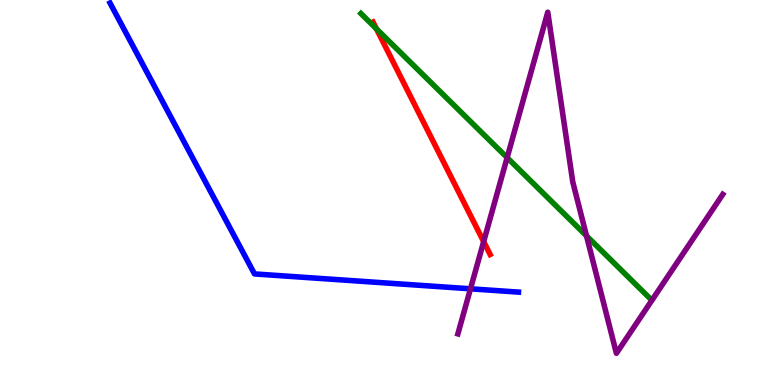[{'lines': ['blue', 'red'], 'intersections': []}, {'lines': ['green', 'red'], 'intersections': [{'x': 4.86, 'y': 9.25}]}, {'lines': ['purple', 'red'], 'intersections': [{'x': 6.24, 'y': 3.72}]}, {'lines': ['blue', 'green'], 'intersections': []}, {'lines': ['blue', 'purple'], 'intersections': [{'x': 6.07, 'y': 2.5}]}, {'lines': ['green', 'purple'], 'intersections': [{'x': 6.54, 'y': 5.91}, {'x': 7.57, 'y': 3.87}]}]